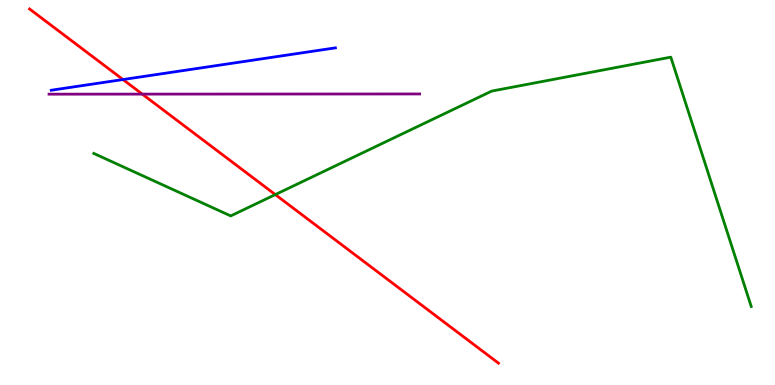[{'lines': ['blue', 'red'], 'intersections': [{'x': 1.59, 'y': 7.93}]}, {'lines': ['green', 'red'], 'intersections': [{'x': 3.55, 'y': 4.95}]}, {'lines': ['purple', 'red'], 'intersections': [{'x': 1.84, 'y': 7.56}]}, {'lines': ['blue', 'green'], 'intersections': []}, {'lines': ['blue', 'purple'], 'intersections': []}, {'lines': ['green', 'purple'], 'intersections': []}]